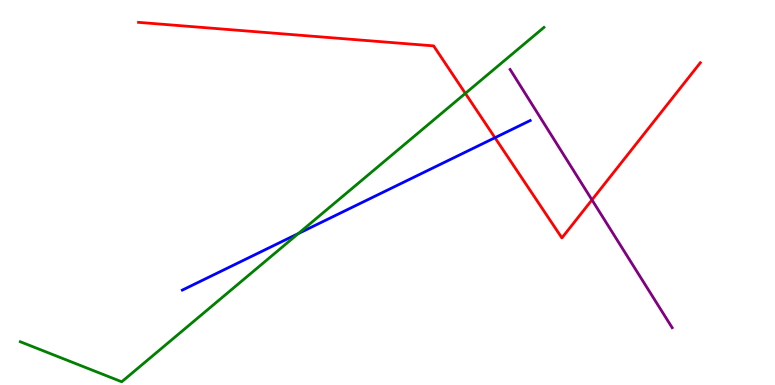[{'lines': ['blue', 'red'], 'intersections': [{'x': 6.39, 'y': 6.42}]}, {'lines': ['green', 'red'], 'intersections': [{'x': 6.0, 'y': 7.57}]}, {'lines': ['purple', 'red'], 'intersections': [{'x': 7.64, 'y': 4.81}]}, {'lines': ['blue', 'green'], 'intersections': [{'x': 3.85, 'y': 3.93}]}, {'lines': ['blue', 'purple'], 'intersections': []}, {'lines': ['green', 'purple'], 'intersections': []}]